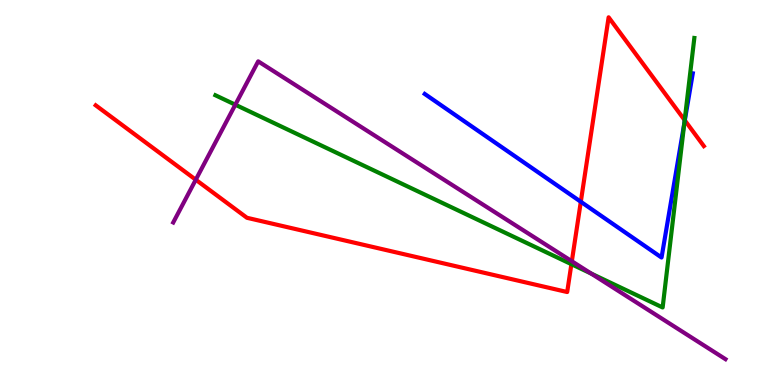[{'lines': ['blue', 'red'], 'intersections': [{'x': 7.49, 'y': 4.76}, {'x': 8.84, 'y': 6.87}]}, {'lines': ['green', 'red'], 'intersections': [{'x': 7.37, 'y': 3.14}, {'x': 8.83, 'y': 6.88}]}, {'lines': ['purple', 'red'], 'intersections': [{'x': 2.53, 'y': 5.33}, {'x': 7.38, 'y': 3.21}]}, {'lines': ['blue', 'green'], 'intersections': [{'x': 8.83, 'y': 6.79}]}, {'lines': ['blue', 'purple'], 'intersections': []}, {'lines': ['green', 'purple'], 'intersections': [{'x': 3.04, 'y': 7.28}, {'x': 7.63, 'y': 2.89}]}]